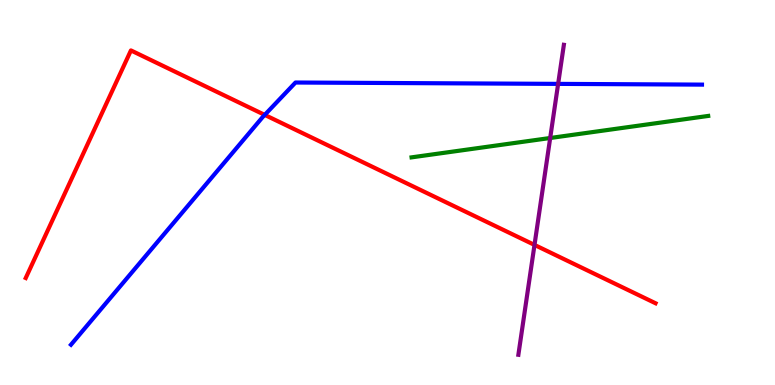[{'lines': ['blue', 'red'], 'intersections': [{'x': 3.42, 'y': 7.02}]}, {'lines': ['green', 'red'], 'intersections': []}, {'lines': ['purple', 'red'], 'intersections': [{'x': 6.9, 'y': 3.64}]}, {'lines': ['blue', 'green'], 'intersections': []}, {'lines': ['blue', 'purple'], 'intersections': [{'x': 7.2, 'y': 7.82}]}, {'lines': ['green', 'purple'], 'intersections': [{'x': 7.1, 'y': 6.42}]}]